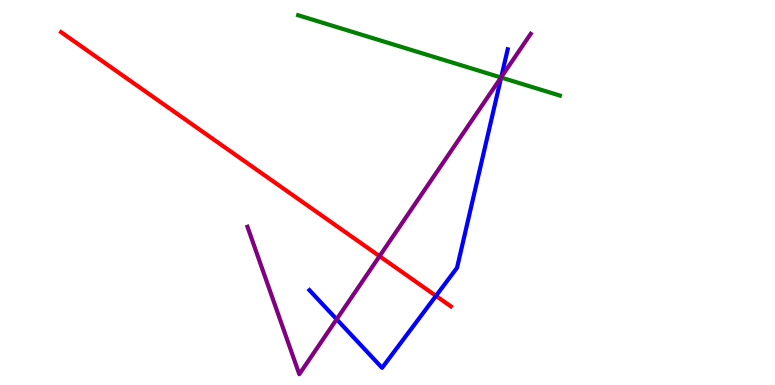[{'lines': ['blue', 'red'], 'intersections': [{'x': 5.63, 'y': 2.31}]}, {'lines': ['green', 'red'], 'intersections': []}, {'lines': ['purple', 'red'], 'intersections': [{'x': 4.9, 'y': 3.35}]}, {'lines': ['blue', 'green'], 'intersections': [{'x': 6.47, 'y': 7.99}]}, {'lines': ['blue', 'purple'], 'intersections': [{'x': 4.34, 'y': 1.71}, {'x': 6.47, 'y': 7.99}]}, {'lines': ['green', 'purple'], 'intersections': [{'x': 6.46, 'y': 7.99}]}]